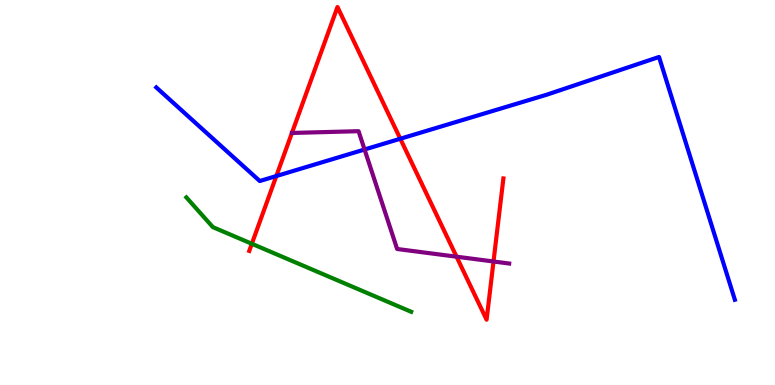[{'lines': ['blue', 'red'], 'intersections': [{'x': 3.57, 'y': 5.43}, {'x': 5.17, 'y': 6.4}]}, {'lines': ['green', 'red'], 'intersections': [{'x': 3.25, 'y': 3.67}]}, {'lines': ['purple', 'red'], 'intersections': [{'x': 5.89, 'y': 3.33}, {'x': 6.37, 'y': 3.21}]}, {'lines': ['blue', 'green'], 'intersections': []}, {'lines': ['blue', 'purple'], 'intersections': [{'x': 4.7, 'y': 6.12}]}, {'lines': ['green', 'purple'], 'intersections': []}]